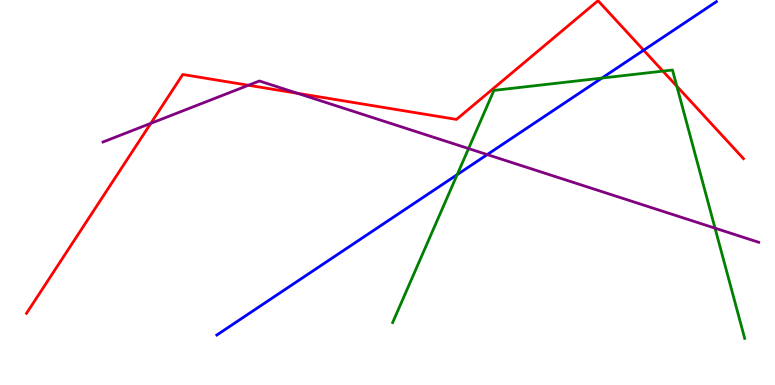[{'lines': ['blue', 'red'], 'intersections': [{'x': 8.31, 'y': 8.7}]}, {'lines': ['green', 'red'], 'intersections': [{'x': 8.55, 'y': 8.15}, {'x': 8.73, 'y': 7.76}]}, {'lines': ['purple', 'red'], 'intersections': [{'x': 1.95, 'y': 6.8}, {'x': 3.21, 'y': 7.79}, {'x': 3.84, 'y': 7.58}]}, {'lines': ['blue', 'green'], 'intersections': [{'x': 5.9, 'y': 5.46}, {'x': 7.77, 'y': 7.97}]}, {'lines': ['blue', 'purple'], 'intersections': [{'x': 6.29, 'y': 5.98}]}, {'lines': ['green', 'purple'], 'intersections': [{'x': 6.05, 'y': 6.14}, {'x': 9.23, 'y': 4.07}]}]